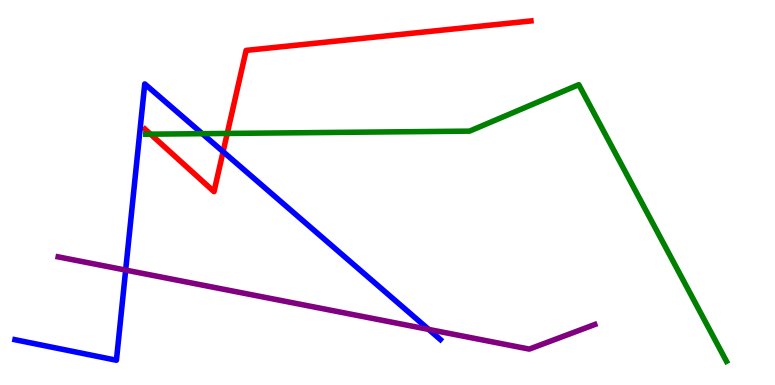[{'lines': ['blue', 'red'], 'intersections': [{'x': 2.88, 'y': 6.06}]}, {'lines': ['green', 'red'], 'intersections': [{'x': 1.94, 'y': 6.52}, {'x': 2.93, 'y': 6.53}]}, {'lines': ['purple', 'red'], 'intersections': []}, {'lines': ['blue', 'green'], 'intersections': [{'x': 2.61, 'y': 6.53}]}, {'lines': ['blue', 'purple'], 'intersections': [{'x': 1.62, 'y': 2.98}, {'x': 5.53, 'y': 1.44}]}, {'lines': ['green', 'purple'], 'intersections': []}]